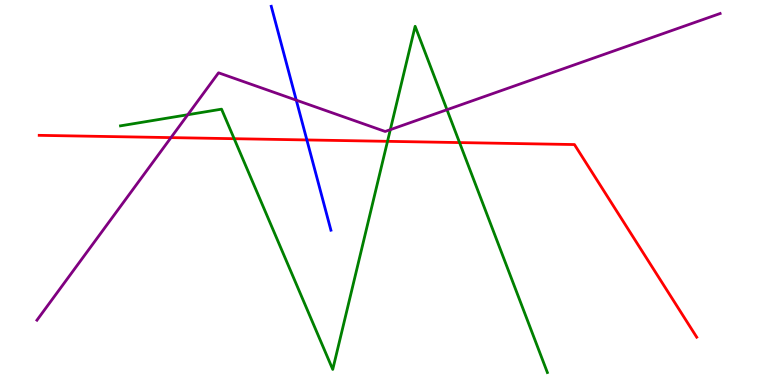[{'lines': ['blue', 'red'], 'intersections': [{'x': 3.96, 'y': 6.36}]}, {'lines': ['green', 'red'], 'intersections': [{'x': 3.02, 'y': 6.4}, {'x': 5.0, 'y': 6.33}, {'x': 5.93, 'y': 6.3}]}, {'lines': ['purple', 'red'], 'intersections': [{'x': 2.21, 'y': 6.43}]}, {'lines': ['blue', 'green'], 'intersections': []}, {'lines': ['blue', 'purple'], 'intersections': [{'x': 3.82, 'y': 7.4}]}, {'lines': ['green', 'purple'], 'intersections': [{'x': 2.42, 'y': 7.02}, {'x': 5.04, 'y': 6.63}, {'x': 5.77, 'y': 7.15}]}]